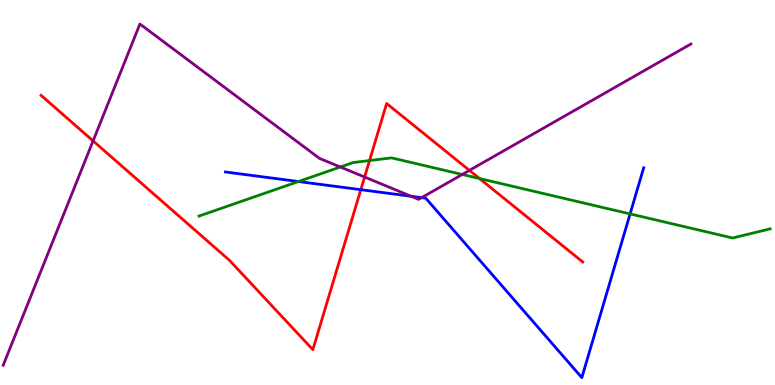[{'lines': ['blue', 'red'], 'intersections': [{'x': 4.66, 'y': 5.07}]}, {'lines': ['green', 'red'], 'intersections': [{'x': 4.77, 'y': 5.83}, {'x': 6.19, 'y': 5.36}]}, {'lines': ['purple', 'red'], 'intersections': [{'x': 1.2, 'y': 6.34}, {'x': 4.7, 'y': 5.4}, {'x': 6.06, 'y': 5.57}]}, {'lines': ['blue', 'green'], 'intersections': [{'x': 3.85, 'y': 5.28}, {'x': 8.13, 'y': 4.44}]}, {'lines': ['blue', 'purple'], 'intersections': [{'x': 5.3, 'y': 4.9}, {'x': 5.44, 'y': 4.87}]}, {'lines': ['green', 'purple'], 'intersections': [{'x': 4.39, 'y': 5.66}, {'x': 5.96, 'y': 5.47}]}]